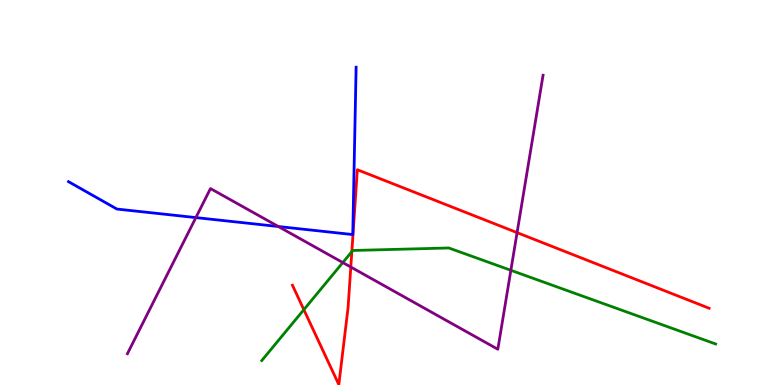[{'lines': ['blue', 'red'], 'intersections': []}, {'lines': ['green', 'red'], 'intersections': [{'x': 3.92, 'y': 1.96}, {'x': 4.54, 'y': 3.46}]}, {'lines': ['purple', 'red'], 'intersections': [{'x': 4.53, 'y': 3.06}, {'x': 6.67, 'y': 3.96}]}, {'lines': ['blue', 'green'], 'intersections': []}, {'lines': ['blue', 'purple'], 'intersections': [{'x': 2.53, 'y': 4.35}, {'x': 3.59, 'y': 4.12}]}, {'lines': ['green', 'purple'], 'intersections': [{'x': 4.42, 'y': 3.18}, {'x': 6.59, 'y': 2.98}]}]